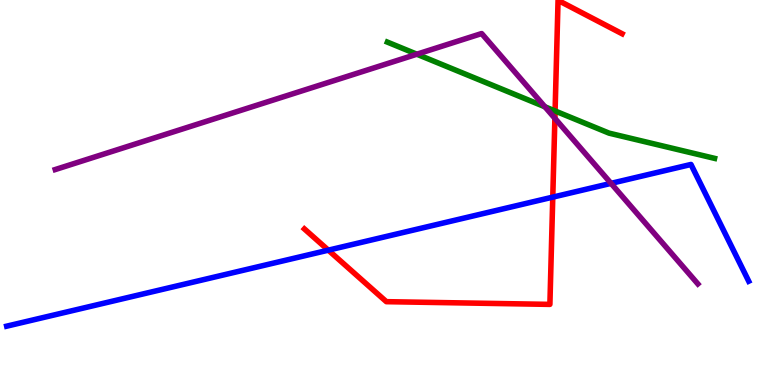[{'lines': ['blue', 'red'], 'intersections': [{'x': 4.24, 'y': 3.5}, {'x': 7.13, 'y': 4.88}]}, {'lines': ['green', 'red'], 'intersections': [{'x': 7.16, 'y': 7.12}]}, {'lines': ['purple', 'red'], 'intersections': [{'x': 7.16, 'y': 6.93}]}, {'lines': ['blue', 'green'], 'intersections': []}, {'lines': ['blue', 'purple'], 'intersections': [{'x': 7.88, 'y': 5.24}]}, {'lines': ['green', 'purple'], 'intersections': [{'x': 5.38, 'y': 8.59}, {'x': 7.03, 'y': 7.23}]}]